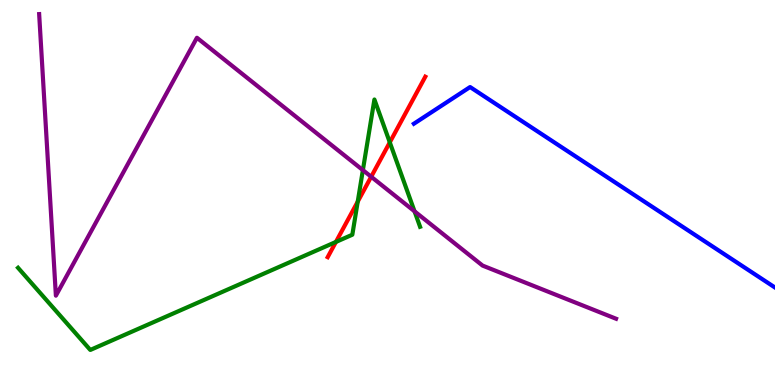[{'lines': ['blue', 'red'], 'intersections': []}, {'lines': ['green', 'red'], 'intersections': [{'x': 4.33, 'y': 3.72}, {'x': 4.62, 'y': 4.76}, {'x': 5.03, 'y': 6.3}]}, {'lines': ['purple', 'red'], 'intersections': [{'x': 4.79, 'y': 5.41}]}, {'lines': ['blue', 'green'], 'intersections': []}, {'lines': ['blue', 'purple'], 'intersections': []}, {'lines': ['green', 'purple'], 'intersections': [{'x': 4.68, 'y': 5.58}, {'x': 5.35, 'y': 4.51}]}]